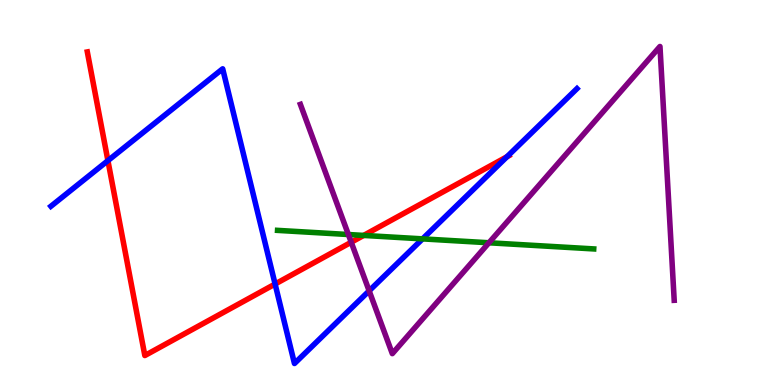[{'lines': ['blue', 'red'], 'intersections': [{'x': 1.39, 'y': 5.83}, {'x': 3.55, 'y': 2.62}, {'x': 6.54, 'y': 5.93}]}, {'lines': ['green', 'red'], 'intersections': [{'x': 4.69, 'y': 3.89}]}, {'lines': ['purple', 'red'], 'intersections': [{'x': 4.53, 'y': 3.71}]}, {'lines': ['blue', 'green'], 'intersections': [{'x': 5.45, 'y': 3.8}]}, {'lines': ['blue', 'purple'], 'intersections': [{'x': 4.76, 'y': 2.45}]}, {'lines': ['green', 'purple'], 'intersections': [{'x': 4.5, 'y': 3.91}, {'x': 6.31, 'y': 3.69}]}]